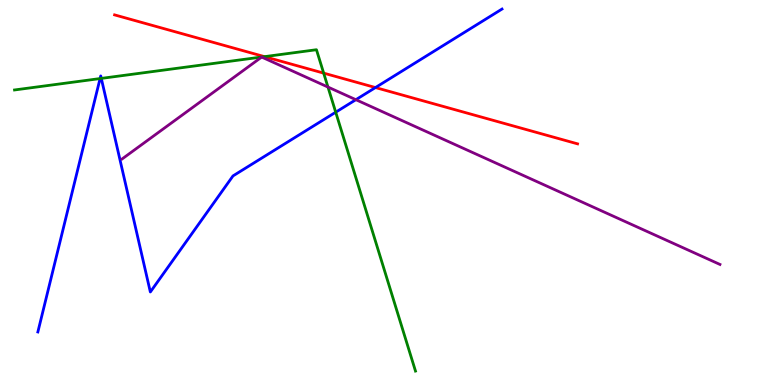[{'lines': ['blue', 'red'], 'intersections': [{'x': 4.84, 'y': 7.73}]}, {'lines': ['green', 'red'], 'intersections': [{'x': 3.41, 'y': 8.53}, {'x': 4.18, 'y': 8.1}]}, {'lines': ['purple', 'red'], 'intersections': []}, {'lines': ['blue', 'green'], 'intersections': [{'x': 1.29, 'y': 7.96}, {'x': 1.31, 'y': 7.96}, {'x': 4.33, 'y': 7.09}]}, {'lines': ['blue', 'purple'], 'intersections': [{'x': 4.59, 'y': 7.41}]}, {'lines': ['green', 'purple'], 'intersections': [{'x': 4.23, 'y': 7.74}]}]